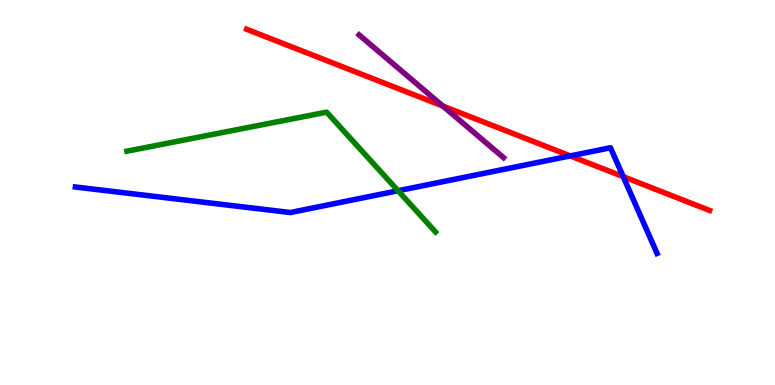[{'lines': ['blue', 'red'], 'intersections': [{'x': 7.36, 'y': 5.95}, {'x': 8.04, 'y': 5.41}]}, {'lines': ['green', 'red'], 'intersections': []}, {'lines': ['purple', 'red'], 'intersections': [{'x': 5.71, 'y': 7.25}]}, {'lines': ['blue', 'green'], 'intersections': [{'x': 5.14, 'y': 5.05}]}, {'lines': ['blue', 'purple'], 'intersections': []}, {'lines': ['green', 'purple'], 'intersections': []}]